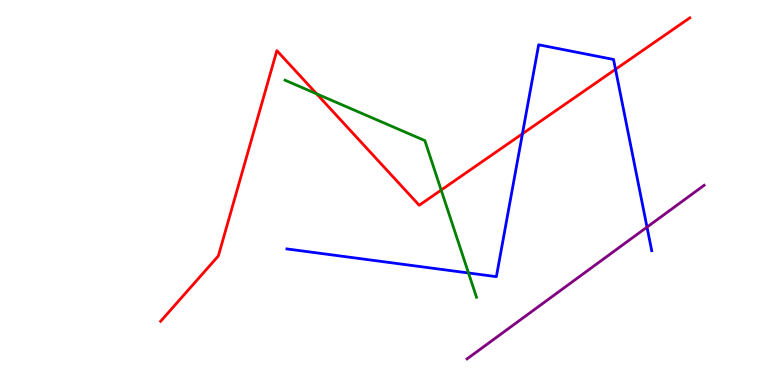[{'lines': ['blue', 'red'], 'intersections': [{'x': 6.74, 'y': 6.53}, {'x': 7.94, 'y': 8.2}]}, {'lines': ['green', 'red'], 'intersections': [{'x': 4.09, 'y': 7.56}, {'x': 5.69, 'y': 5.06}]}, {'lines': ['purple', 'red'], 'intersections': []}, {'lines': ['blue', 'green'], 'intersections': [{'x': 6.05, 'y': 2.91}]}, {'lines': ['blue', 'purple'], 'intersections': [{'x': 8.35, 'y': 4.1}]}, {'lines': ['green', 'purple'], 'intersections': []}]